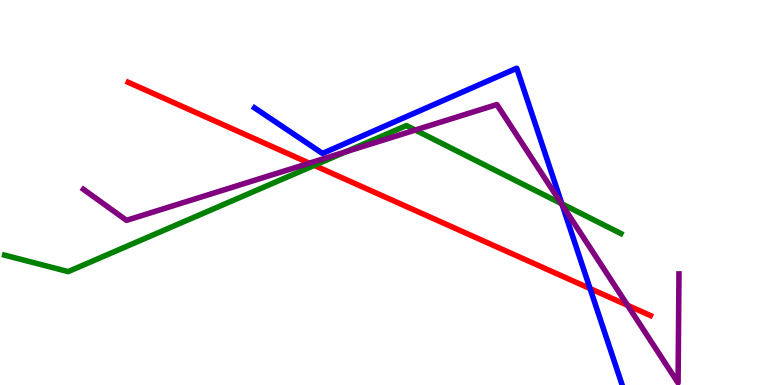[{'lines': ['blue', 'red'], 'intersections': [{'x': 7.61, 'y': 2.5}]}, {'lines': ['green', 'red'], 'intersections': [{'x': 4.05, 'y': 5.7}]}, {'lines': ['purple', 'red'], 'intersections': [{'x': 3.99, 'y': 5.76}, {'x': 8.1, 'y': 2.07}]}, {'lines': ['blue', 'green'], 'intersections': [{'x': 7.25, 'y': 4.71}]}, {'lines': ['blue', 'purple'], 'intersections': [{'x': 7.25, 'y': 4.68}]}, {'lines': ['green', 'purple'], 'intersections': [{'x': 4.46, 'y': 6.06}, {'x': 5.36, 'y': 6.62}, {'x': 7.24, 'y': 4.71}]}]